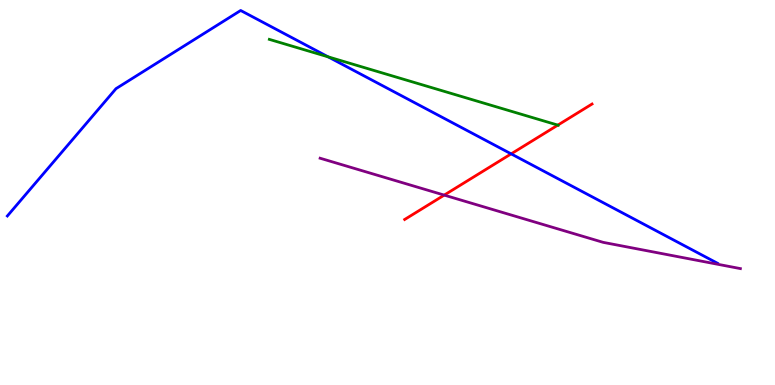[{'lines': ['blue', 'red'], 'intersections': [{'x': 6.6, 'y': 6.0}]}, {'lines': ['green', 'red'], 'intersections': [{'x': 7.2, 'y': 6.75}]}, {'lines': ['purple', 'red'], 'intersections': [{'x': 5.73, 'y': 4.93}]}, {'lines': ['blue', 'green'], 'intersections': [{'x': 4.23, 'y': 8.52}]}, {'lines': ['blue', 'purple'], 'intersections': []}, {'lines': ['green', 'purple'], 'intersections': []}]